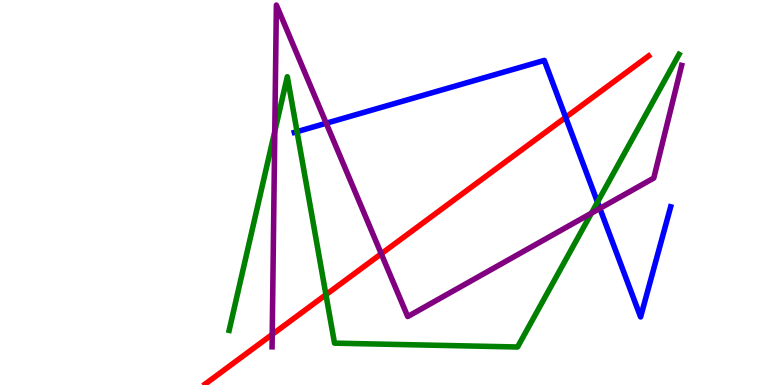[{'lines': ['blue', 'red'], 'intersections': [{'x': 7.3, 'y': 6.95}]}, {'lines': ['green', 'red'], 'intersections': [{'x': 4.21, 'y': 2.35}]}, {'lines': ['purple', 'red'], 'intersections': [{'x': 3.51, 'y': 1.31}, {'x': 4.92, 'y': 3.41}]}, {'lines': ['blue', 'green'], 'intersections': [{'x': 3.83, 'y': 6.58}, {'x': 7.71, 'y': 4.75}]}, {'lines': ['blue', 'purple'], 'intersections': [{'x': 4.21, 'y': 6.8}, {'x': 7.74, 'y': 4.59}]}, {'lines': ['green', 'purple'], 'intersections': [{'x': 3.55, 'y': 6.59}, {'x': 7.63, 'y': 4.46}]}]